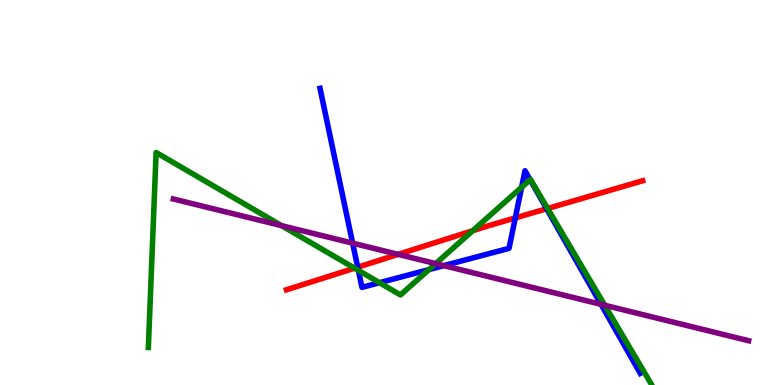[{'lines': ['blue', 'red'], 'intersections': [{'x': 4.62, 'y': 3.06}, {'x': 6.65, 'y': 4.34}, {'x': 7.05, 'y': 4.58}]}, {'lines': ['green', 'red'], 'intersections': [{'x': 4.58, 'y': 3.03}, {'x': 6.1, 'y': 4.01}, {'x': 7.07, 'y': 4.58}]}, {'lines': ['purple', 'red'], 'intersections': [{'x': 5.14, 'y': 3.39}]}, {'lines': ['blue', 'green'], 'intersections': [{'x': 4.62, 'y': 2.98}, {'x': 4.9, 'y': 2.66}, {'x': 5.54, 'y': 3.0}, {'x': 6.73, 'y': 5.14}, {'x': 6.84, 'y': 5.33}]}, {'lines': ['blue', 'purple'], 'intersections': [{'x': 4.55, 'y': 3.68}, {'x': 5.73, 'y': 3.1}, {'x': 7.76, 'y': 2.09}]}, {'lines': ['green', 'purple'], 'intersections': [{'x': 3.63, 'y': 4.14}, {'x': 5.62, 'y': 3.15}, {'x': 7.8, 'y': 2.07}]}]